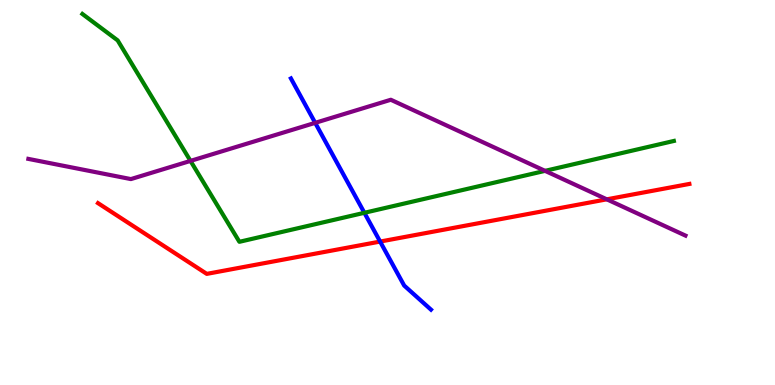[{'lines': ['blue', 'red'], 'intersections': [{'x': 4.9, 'y': 3.73}]}, {'lines': ['green', 'red'], 'intersections': []}, {'lines': ['purple', 'red'], 'intersections': [{'x': 7.83, 'y': 4.82}]}, {'lines': ['blue', 'green'], 'intersections': [{'x': 4.7, 'y': 4.47}]}, {'lines': ['blue', 'purple'], 'intersections': [{'x': 4.07, 'y': 6.81}]}, {'lines': ['green', 'purple'], 'intersections': [{'x': 2.46, 'y': 5.82}, {'x': 7.03, 'y': 5.56}]}]